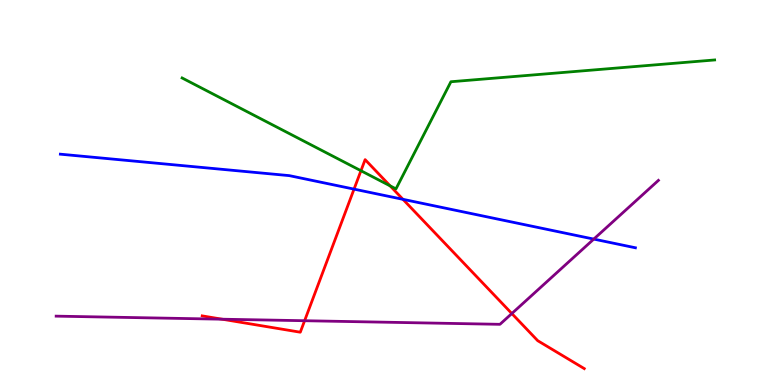[{'lines': ['blue', 'red'], 'intersections': [{'x': 4.57, 'y': 5.09}, {'x': 5.2, 'y': 4.82}]}, {'lines': ['green', 'red'], 'intersections': [{'x': 4.66, 'y': 5.57}, {'x': 5.03, 'y': 5.17}]}, {'lines': ['purple', 'red'], 'intersections': [{'x': 2.87, 'y': 1.71}, {'x': 3.93, 'y': 1.67}, {'x': 6.6, 'y': 1.86}]}, {'lines': ['blue', 'green'], 'intersections': []}, {'lines': ['blue', 'purple'], 'intersections': [{'x': 7.66, 'y': 3.79}]}, {'lines': ['green', 'purple'], 'intersections': []}]